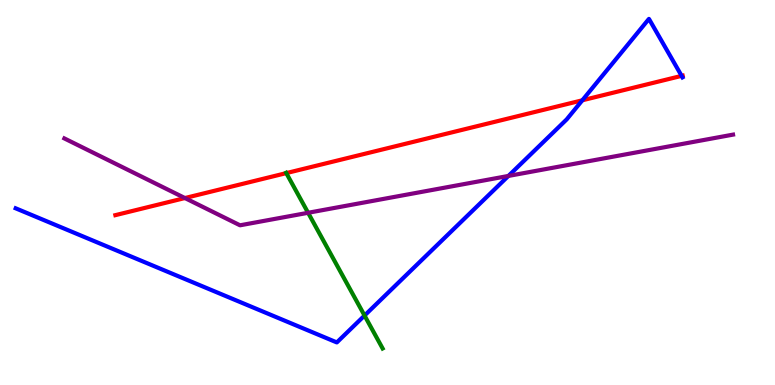[{'lines': ['blue', 'red'], 'intersections': [{'x': 7.51, 'y': 7.39}, {'x': 8.8, 'y': 8.03}]}, {'lines': ['green', 'red'], 'intersections': [{'x': 3.69, 'y': 5.5}]}, {'lines': ['purple', 'red'], 'intersections': [{'x': 2.39, 'y': 4.86}]}, {'lines': ['blue', 'green'], 'intersections': [{'x': 4.7, 'y': 1.8}]}, {'lines': ['blue', 'purple'], 'intersections': [{'x': 6.56, 'y': 5.43}]}, {'lines': ['green', 'purple'], 'intersections': [{'x': 3.98, 'y': 4.47}]}]